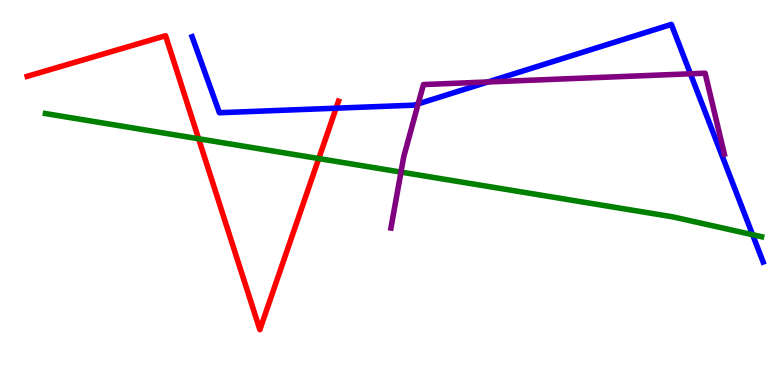[{'lines': ['blue', 'red'], 'intersections': [{'x': 4.34, 'y': 7.19}]}, {'lines': ['green', 'red'], 'intersections': [{'x': 2.56, 'y': 6.4}, {'x': 4.11, 'y': 5.88}]}, {'lines': ['purple', 'red'], 'intersections': []}, {'lines': ['blue', 'green'], 'intersections': [{'x': 9.71, 'y': 3.9}]}, {'lines': ['blue', 'purple'], 'intersections': [{'x': 5.4, 'y': 7.3}, {'x': 6.3, 'y': 7.87}, {'x': 8.91, 'y': 8.08}]}, {'lines': ['green', 'purple'], 'intersections': [{'x': 5.17, 'y': 5.53}]}]